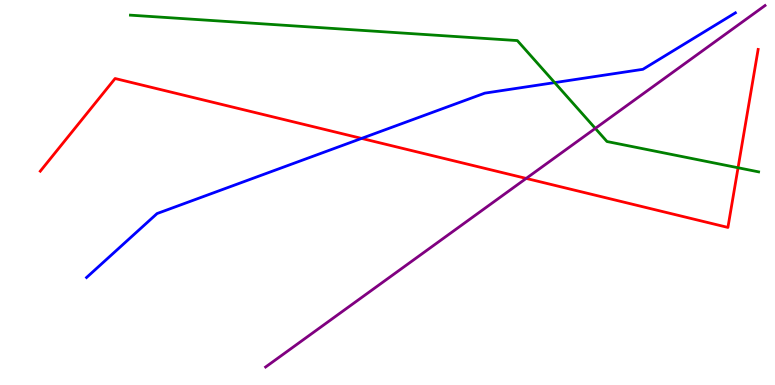[{'lines': ['blue', 'red'], 'intersections': [{'x': 4.67, 'y': 6.4}]}, {'lines': ['green', 'red'], 'intersections': [{'x': 9.52, 'y': 5.64}]}, {'lines': ['purple', 'red'], 'intersections': [{'x': 6.79, 'y': 5.37}]}, {'lines': ['blue', 'green'], 'intersections': [{'x': 7.16, 'y': 7.85}]}, {'lines': ['blue', 'purple'], 'intersections': []}, {'lines': ['green', 'purple'], 'intersections': [{'x': 7.68, 'y': 6.67}]}]